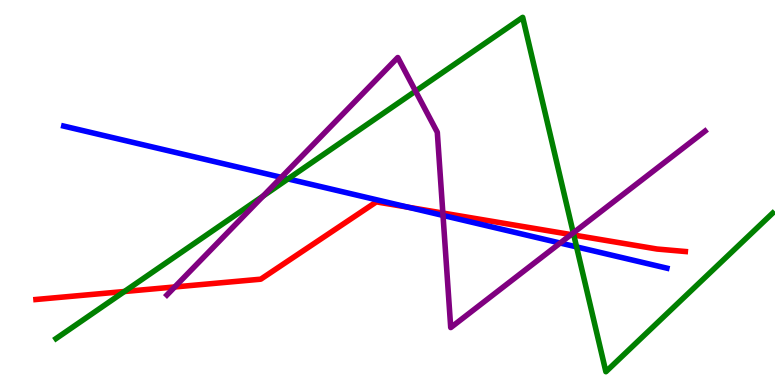[{'lines': ['blue', 'red'], 'intersections': [{'x': 5.27, 'y': 4.62}]}, {'lines': ['green', 'red'], 'intersections': [{'x': 1.61, 'y': 2.43}, {'x': 7.4, 'y': 3.89}]}, {'lines': ['purple', 'red'], 'intersections': [{'x': 2.25, 'y': 2.55}, {'x': 5.71, 'y': 4.47}, {'x': 7.37, 'y': 3.91}]}, {'lines': ['blue', 'green'], 'intersections': [{'x': 3.72, 'y': 5.35}, {'x': 7.44, 'y': 3.59}]}, {'lines': ['blue', 'purple'], 'intersections': [{'x': 3.63, 'y': 5.39}, {'x': 5.72, 'y': 4.4}, {'x': 7.23, 'y': 3.69}]}, {'lines': ['green', 'purple'], 'intersections': [{'x': 3.4, 'y': 4.91}, {'x': 5.36, 'y': 7.63}, {'x': 7.4, 'y': 3.95}]}]